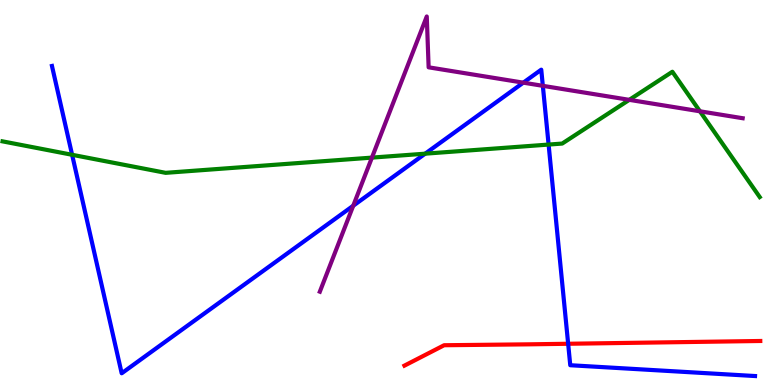[{'lines': ['blue', 'red'], 'intersections': [{'x': 7.33, 'y': 1.07}]}, {'lines': ['green', 'red'], 'intersections': []}, {'lines': ['purple', 'red'], 'intersections': []}, {'lines': ['blue', 'green'], 'intersections': [{'x': 0.931, 'y': 5.98}, {'x': 5.49, 'y': 6.01}, {'x': 7.08, 'y': 6.25}]}, {'lines': ['blue', 'purple'], 'intersections': [{'x': 4.56, 'y': 4.66}, {'x': 6.75, 'y': 7.85}, {'x': 7.0, 'y': 7.77}]}, {'lines': ['green', 'purple'], 'intersections': [{'x': 4.8, 'y': 5.91}, {'x': 8.12, 'y': 7.41}, {'x': 9.03, 'y': 7.11}]}]